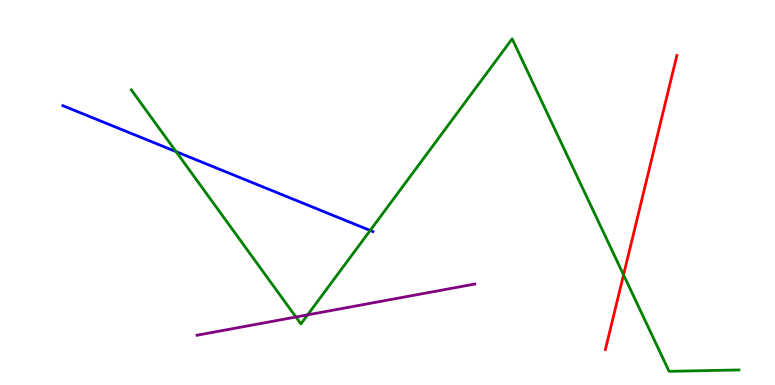[{'lines': ['blue', 'red'], 'intersections': []}, {'lines': ['green', 'red'], 'intersections': [{'x': 8.05, 'y': 2.86}]}, {'lines': ['purple', 'red'], 'intersections': []}, {'lines': ['blue', 'green'], 'intersections': [{'x': 2.27, 'y': 6.06}, {'x': 4.78, 'y': 4.01}]}, {'lines': ['blue', 'purple'], 'intersections': []}, {'lines': ['green', 'purple'], 'intersections': [{'x': 3.82, 'y': 1.77}, {'x': 3.97, 'y': 1.82}]}]